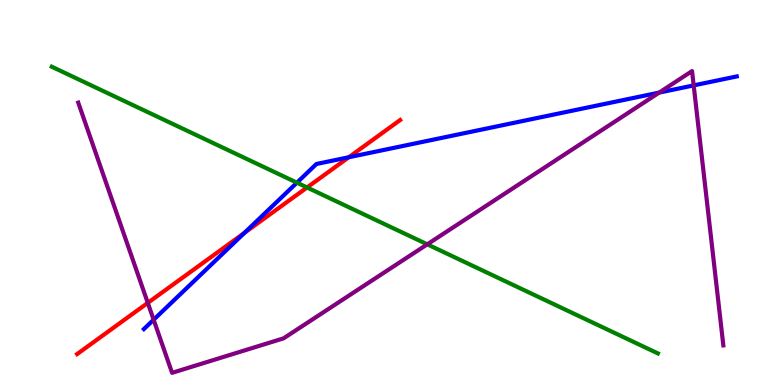[{'lines': ['blue', 'red'], 'intersections': [{'x': 3.16, 'y': 3.95}, {'x': 4.5, 'y': 5.92}]}, {'lines': ['green', 'red'], 'intersections': [{'x': 3.96, 'y': 5.13}]}, {'lines': ['purple', 'red'], 'intersections': [{'x': 1.91, 'y': 2.13}]}, {'lines': ['blue', 'green'], 'intersections': [{'x': 3.83, 'y': 5.26}]}, {'lines': ['blue', 'purple'], 'intersections': [{'x': 1.98, 'y': 1.7}, {'x': 8.51, 'y': 7.6}, {'x': 8.95, 'y': 7.78}]}, {'lines': ['green', 'purple'], 'intersections': [{'x': 5.51, 'y': 3.65}]}]